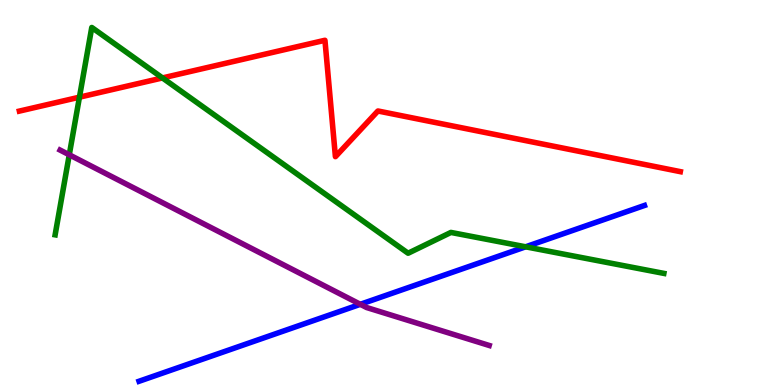[{'lines': ['blue', 'red'], 'intersections': []}, {'lines': ['green', 'red'], 'intersections': [{'x': 1.03, 'y': 7.48}, {'x': 2.1, 'y': 7.98}]}, {'lines': ['purple', 'red'], 'intersections': []}, {'lines': ['blue', 'green'], 'intersections': [{'x': 6.78, 'y': 3.59}]}, {'lines': ['blue', 'purple'], 'intersections': [{'x': 4.65, 'y': 2.1}]}, {'lines': ['green', 'purple'], 'intersections': [{'x': 0.894, 'y': 5.98}]}]